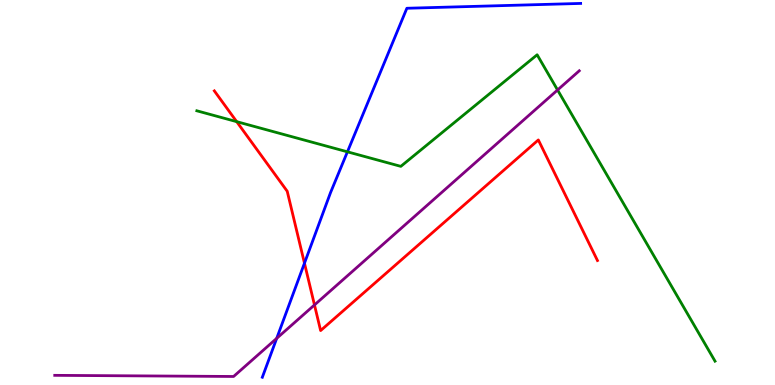[{'lines': ['blue', 'red'], 'intersections': [{'x': 3.93, 'y': 3.16}]}, {'lines': ['green', 'red'], 'intersections': [{'x': 3.05, 'y': 6.84}]}, {'lines': ['purple', 'red'], 'intersections': [{'x': 4.06, 'y': 2.08}]}, {'lines': ['blue', 'green'], 'intersections': [{'x': 4.48, 'y': 6.06}]}, {'lines': ['blue', 'purple'], 'intersections': [{'x': 3.57, 'y': 1.21}]}, {'lines': ['green', 'purple'], 'intersections': [{'x': 7.19, 'y': 7.66}]}]